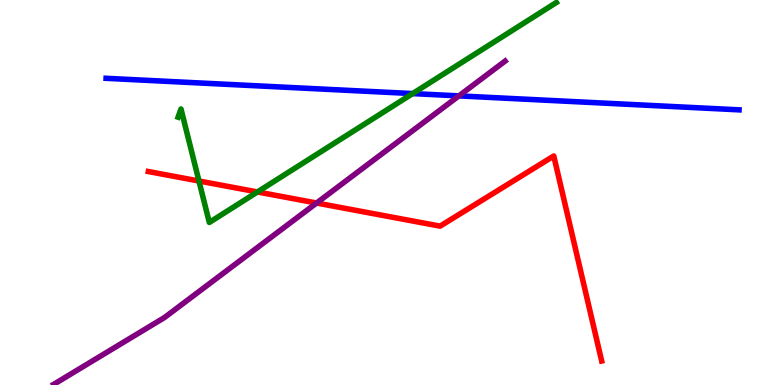[{'lines': ['blue', 'red'], 'intersections': []}, {'lines': ['green', 'red'], 'intersections': [{'x': 2.57, 'y': 5.3}, {'x': 3.32, 'y': 5.01}]}, {'lines': ['purple', 'red'], 'intersections': [{'x': 4.08, 'y': 4.73}]}, {'lines': ['blue', 'green'], 'intersections': [{'x': 5.32, 'y': 7.57}]}, {'lines': ['blue', 'purple'], 'intersections': [{'x': 5.92, 'y': 7.51}]}, {'lines': ['green', 'purple'], 'intersections': []}]